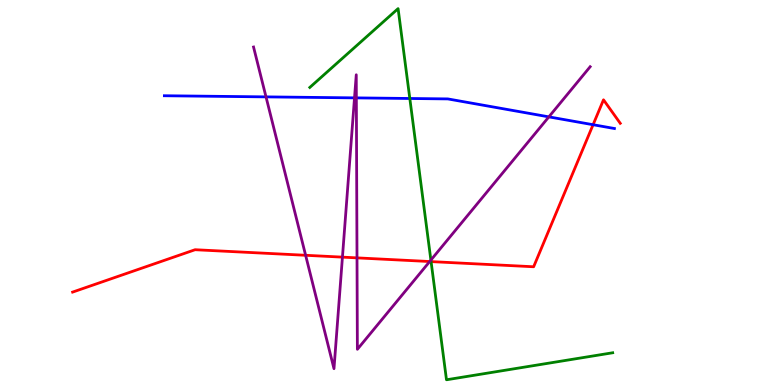[{'lines': ['blue', 'red'], 'intersections': [{'x': 7.65, 'y': 6.76}]}, {'lines': ['green', 'red'], 'intersections': [{'x': 5.56, 'y': 3.21}]}, {'lines': ['purple', 'red'], 'intersections': [{'x': 3.94, 'y': 3.37}, {'x': 4.42, 'y': 3.32}, {'x': 4.61, 'y': 3.3}, {'x': 5.54, 'y': 3.21}]}, {'lines': ['blue', 'green'], 'intersections': [{'x': 5.29, 'y': 7.44}]}, {'lines': ['blue', 'purple'], 'intersections': [{'x': 3.43, 'y': 7.48}, {'x': 4.57, 'y': 7.46}, {'x': 4.6, 'y': 7.46}, {'x': 7.08, 'y': 6.96}]}, {'lines': ['green', 'purple'], 'intersections': [{'x': 5.56, 'y': 3.24}]}]